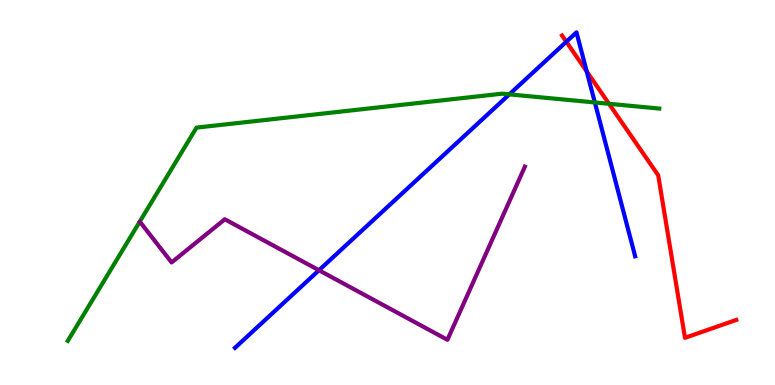[{'lines': ['blue', 'red'], 'intersections': [{'x': 7.31, 'y': 8.92}, {'x': 7.57, 'y': 8.15}]}, {'lines': ['green', 'red'], 'intersections': [{'x': 7.86, 'y': 7.3}]}, {'lines': ['purple', 'red'], 'intersections': []}, {'lines': ['blue', 'green'], 'intersections': [{'x': 6.57, 'y': 7.55}, {'x': 7.68, 'y': 7.34}]}, {'lines': ['blue', 'purple'], 'intersections': [{'x': 4.12, 'y': 2.98}]}, {'lines': ['green', 'purple'], 'intersections': []}]